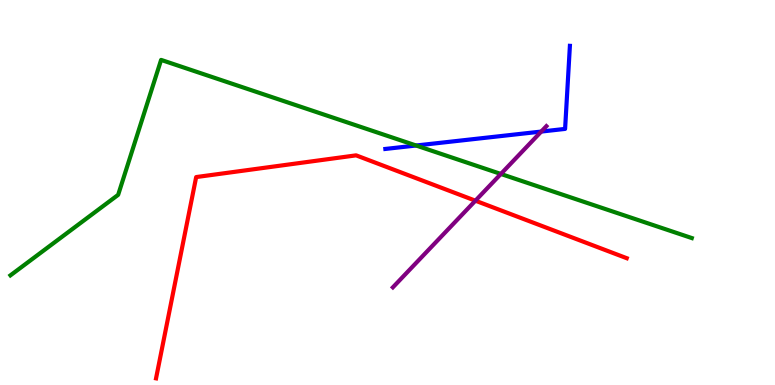[{'lines': ['blue', 'red'], 'intersections': []}, {'lines': ['green', 'red'], 'intersections': []}, {'lines': ['purple', 'red'], 'intersections': [{'x': 6.13, 'y': 4.79}]}, {'lines': ['blue', 'green'], 'intersections': [{'x': 5.37, 'y': 6.22}]}, {'lines': ['blue', 'purple'], 'intersections': [{'x': 6.98, 'y': 6.58}]}, {'lines': ['green', 'purple'], 'intersections': [{'x': 6.46, 'y': 5.48}]}]